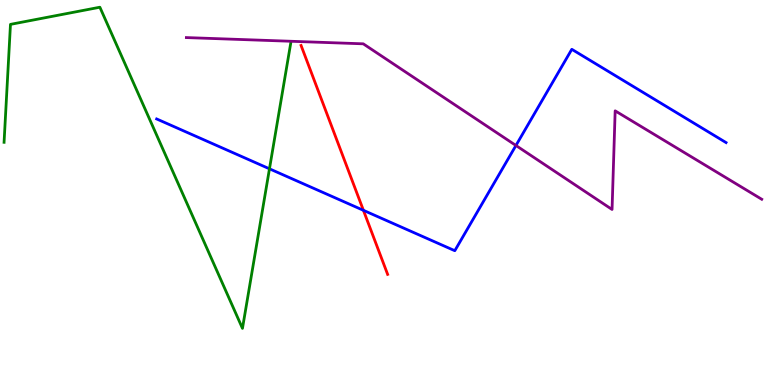[{'lines': ['blue', 'red'], 'intersections': [{'x': 4.69, 'y': 4.54}]}, {'lines': ['green', 'red'], 'intersections': []}, {'lines': ['purple', 'red'], 'intersections': []}, {'lines': ['blue', 'green'], 'intersections': [{'x': 3.48, 'y': 5.62}]}, {'lines': ['blue', 'purple'], 'intersections': [{'x': 6.66, 'y': 6.22}]}, {'lines': ['green', 'purple'], 'intersections': []}]